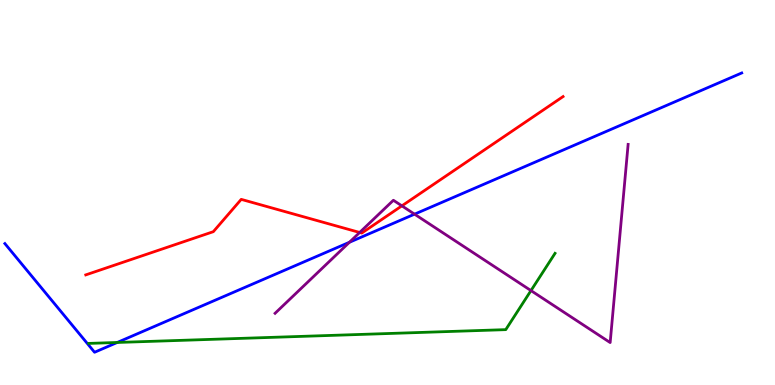[{'lines': ['blue', 'red'], 'intersections': []}, {'lines': ['green', 'red'], 'intersections': []}, {'lines': ['purple', 'red'], 'intersections': [{'x': 4.64, 'y': 3.96}, {'x': 5.19, 'y': 4.65}]}, {'lines': ['blue', 'green'], 'intersections': [{'x': 1.51, 'y': 1.1}]}, {'lines': ['blue', 'purple'], 'intersections': [{'x': 4.51, 'y': 3.71}, {'x': 5.35, 'y': 4.44}]}, {'lines': ['green', 'purple'], 'intersections': [{'x': 6.85, 'y': 2.45}]}]